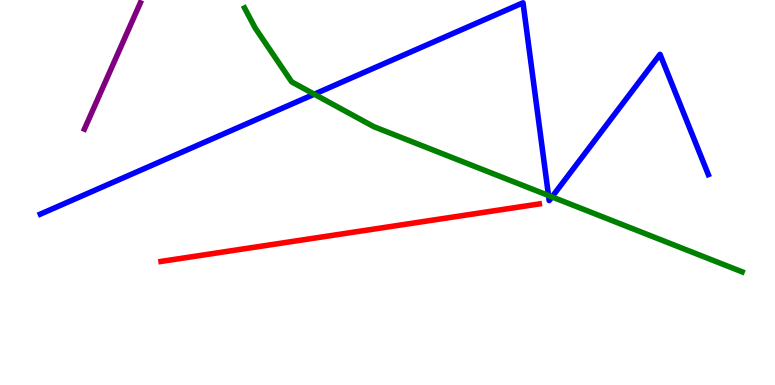[{'lines': ['blue', 'red'], 'intersections': []}, {'lines': ['green', 'red'], 'intersections': []}, {'lines': ['purple', 'red'], 'intersections': []}, {'lines': ['blue', 'green'], 'intersections': [{'x': 4.05, 'y': 7.55}, {'x': 7.08, 'y': 4.92}, {'x': 7.12, 'y': 4.89}]}, {'lines': ['blue', 'purple'], 'intersections': []}, {'lines': ['green', 'purple'], 'intersections': []}]